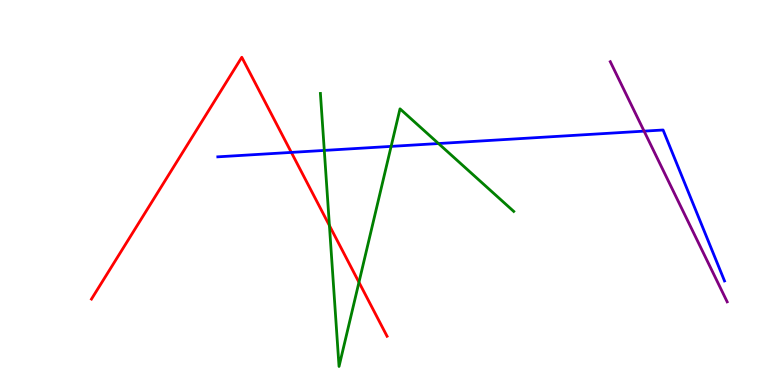[{'lines': ['blue', 'red'], 'intersections': [{'x': 3.76, 'y': 6.04}]}, {'lines': ['green', 'red'], 'intersections': [{'x': 4.25, 'y': 4.14}, {'x': 4.63, 'y': 2.67}]}, {'lines': ['purple', 'red'], 'intersections': []}, {'lines': ['blue', 'green'], 'intersections': [{'x': 4.18, 'y': 6.09}, {'x': 5.05, 'y': 6.2}, {'x': 5.66, 'y': 6.27}]}, {'lines': ['blue', 'purple'], 'intersections': [{'x': 8.31, 'y': 6.59}]}, {'lines': ['green', 'purple'], 'intersections': []}]